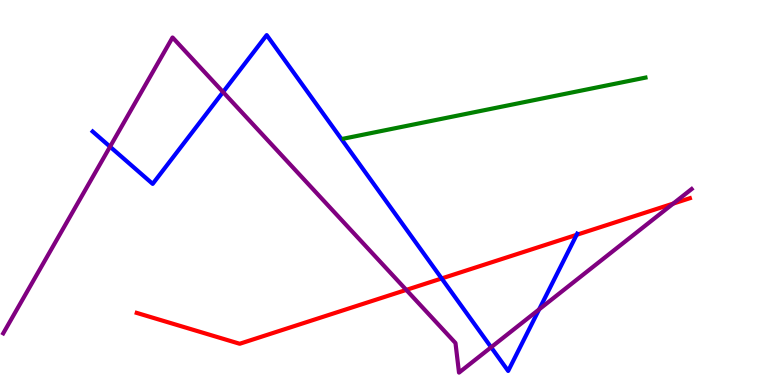[{'lines': ['blue', 'red'], 'intersections': [{'x': 5.7, 'y': 2.77}, {'x': 7.44, 'y': 3.9}]}, {'lines': ['green', 'red'], 'intersections': []}, {'lines': ['purple', 'red'], 'intersections': [{'x': 5.24, 'y': 2.47}, {'x': 8.69, 'y': 4.71}]}, {'lines': ['blue', 'green'], 'intersections': []}, {'lines': ['blue', 'purple'], 'intersections': [{'x': 1.42, 'y': 6.19}, {'x': 2.88, 'y': 7.61}, {'x': 6.34, 'y': 0.98}, {'x': 6.96, 'y': 1.96}]}, {'lines': ['green', 'purple'], 'intersections': []}]